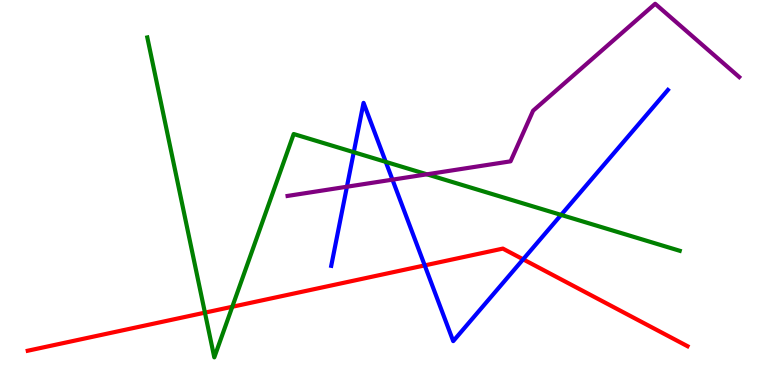[{'lines': ['blue', 'red'], 'intersections': [{'x': 5.48, 'y': 3.11}, {'x': 6.75, 'y': 3.26}]}, {'lines': ['green', 'red'], 'intersections': [{'x': 2.64, 'y': 1.88}, {'x': 3.0, 'y': 2.03}]}, {'lines': ['purple', 'red'], 'intersections': []}, {'lines': ['blue', 'green'], 'intersections': [{'x': 4.56, 'y': 6.05}, {'x': 4.98, 'y': 5.8}, {'x': 7.24, 'y': 4.42}]}, {'lines': ['blue', 'purple'], 'intersections': [{'x': 4.48, 'y': 5.15}, {'x': 5.06, 'y': 5.33}]}, {'lines': ['green', 'purple'], 'intersections': [{'x': 5.51, 'y': 5.47}]}]